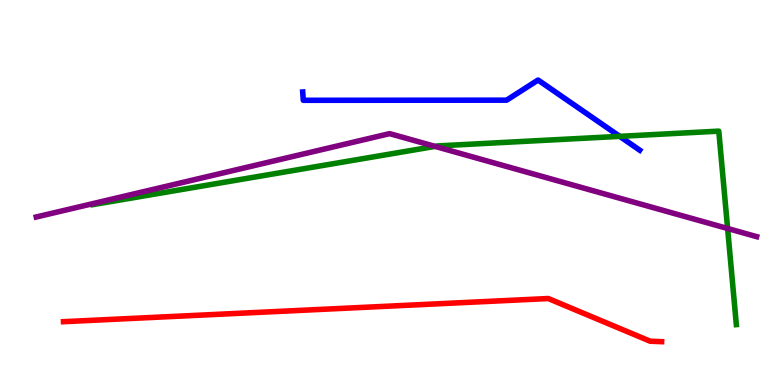[{'lines': ['blue', 'red'], 'intersections': []}, {'lines': ['green', 'red'], 'intersections': []}, {'lines': ['purple', 'red'], 'intersections': []}, {'lines': ['blue', 'green'], 'intersections': [{'x': 8.0, 'y': 6.46}]}, {'lines': ['blue', 'purple'], 'intersections': []}, {'lines': ['green', 'purple'], 'intersections': [{'x': 5.61, 'y': 6.2}, {'x': 9.39, 'y': 4.07}]}]